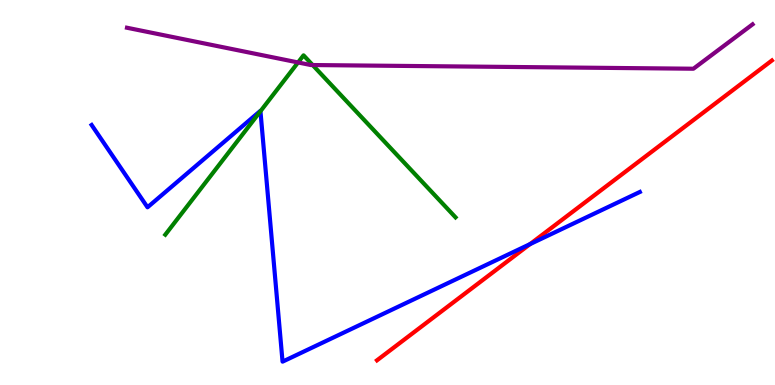[{'lines': ['blue', 'red'], 'intersections': [{'x': 6.84, 'y': 3.66}]}, {'lines': ['green', 'red'], 'intersections': []}, {'lines': ['purple', 'red'], 'intersections': []}, {'lines': ['blue', 'green'], 'intersections': [{'x': 3.36, 'y': 7.11}]}, {'lines': ['blue', 'purple'], 'intersections': []}, {'lines': ['green', 'purple'], 'intersections': [{'x': 3.85, 'y': 8.38}, {'x': 4.03, 'y': 8.31}]}]